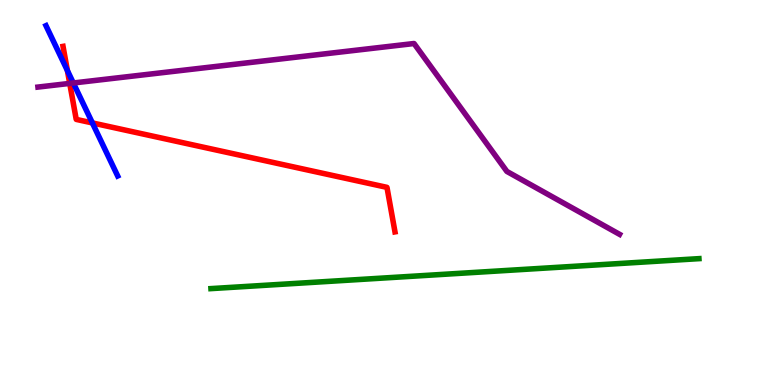[{'lines': ['blue', 'red'], 'intersections': [{'x': 0.87, 'y': 8.17}, {'x': 1.19, 'y': 6.81}]}, {'lines': ['green', 'red'], 'intersections': []}, {'lines': ['purple', 'red'], 'intersections': [{'x': 0.9, 'y': 7.83}]}, {'lines': ['blue', 'green'], 'intersections': []}, {'lines': ['blue', 'purple'], 'intersections': [{'x': 0.946, 'y': 7.84}]}, {'lines': ['green', 'purple'], 'intersections': []}]